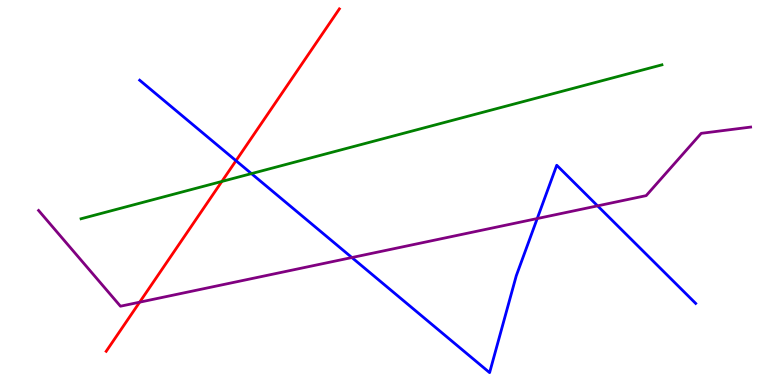[{'lines': ['blue', 'red'], 'intersections': [{'x': 3.05, 'y': 5.83}]}, {'lines': ['green', 'red'], 'intersections': [{'x': 2.86, 'y': 5.29}]}, {'lines': ['purple', 'red'], 'intersections': [{'x': 1.8, 'y': 2.15}]}, {'lines': ['blue', 'green'], 'intersections': [{'x': 3.24, 'y': 5.49}]}, {'lines': ['blue', 'purple'], 'intersections': [{'x': 4.54, 'y': 3.31}, {'x': 6.93, 'y': 4.32}, {'x': 7.71, 'y': 4.65}]}, {'lines': ['green', 'purple'], 'intersections': []}]